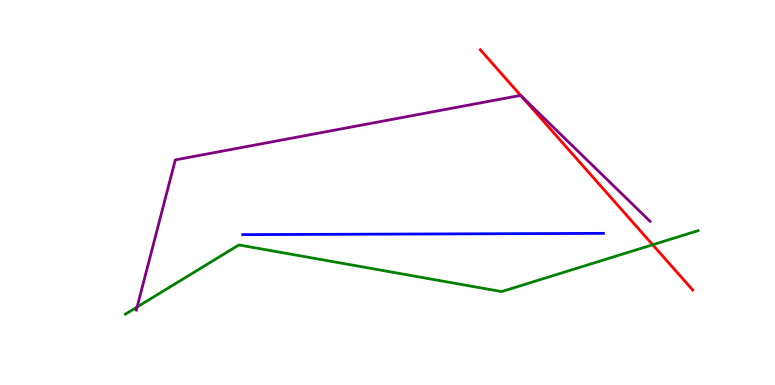[{'lines': ['blue', 'red'], 'intersections': []}, {'lines': ['green', 'red'], 'intersections': [{'x': 8.42, 'y': 3.64}]}, {'lines': ['purple', 'red'], 'intersections': [{'x': 6.72, 'y': 7.52}]}, {'lines': ['blue', 'green'], 'intersections': []}, {'lines': ['blue', 'purple'], 'intersections': []}, {'lines': ['green', 'purple'], 'intersections': [{'x': 1.77, 'y': 2.03}]}]